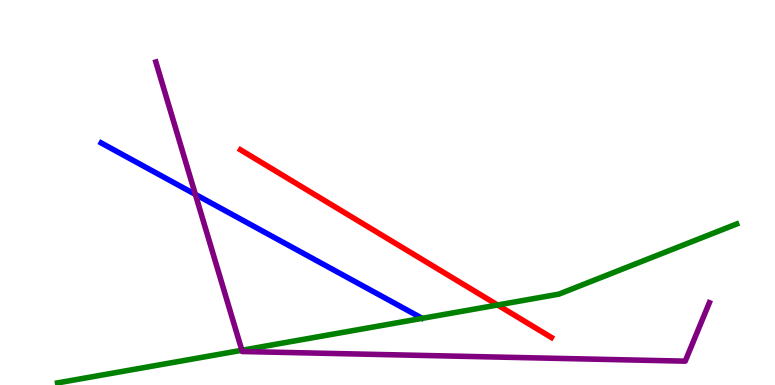[{'lines': ['blue', 'red'], 'intersections': []}, {'lines': ['green', 'red'], 'intersections': [{'x': 6.42, 'y': 2.08}]}, {'lines': ['purple', 'red'], 'intersections': []}, {'lines': ['blue', 'green'], 'intersections': []}, {'lines': ['blue', 'purple'], 'intersections': [{'x': 2.52, 'y': 4.95}]}, {'lines': ['green', 'purple'], 'intersections': [{'x': 3.12, 'y': 0.902}]}]